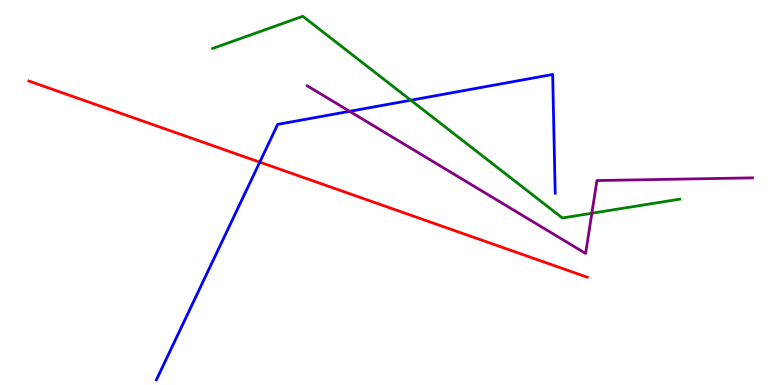[{'lines': ['blue', 'red'], 'intersections': [{'x': 3.35, 'y': 5.79}]}, {'lines': ['green', 'red'], 'intersections': []}, {'lines': ['purple', 'red'], 'intersections': []}, {'lines': ['blue', 'green'], 'intersections': [{'x': 5.3, 'y': 7.4}]}, {'lines': ['blue', 'purple'], 'intersections': [{'x': 4.51, 'y': 7.11}]}, {'lines': ['green', 'purple'], 'intersections': [{'x': 7.64, 'y': 4.46}]}]